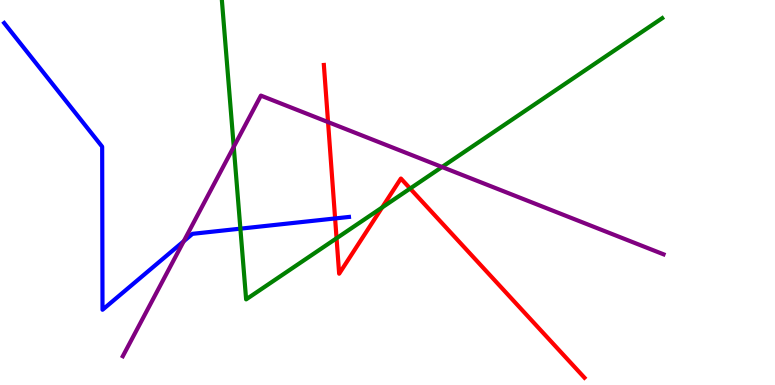[{'lines': ['blue', 'red'], 'intersections': [{'x': 4.32, 'y': 4.33}]}, {'lines': ['green', 'red'], 'intersections': [{'x': 4.34, 'y': 3.81}, {'x': 4.93, 'y': 4.61}, {'x': 5.29, 'y': 5.1}]}, {'lines': ['purple', 'red'], 'intersections': [{'x': 4.23, 'y': 6.83}]}, {'lines': ['blue', 'green'], 'intersections': [{'x': 3.1, 'y': 4.06}]}, {'lines': ['blue', 'purple'], 'intersections': [{'x': 2.37, 'y': 3.73}]}, {'lines': ['green', 'purple'], 'intersections': [{'x': 3.02, 'y': 6.19}, {'x': 5.7, 'y': 5.66}]}]